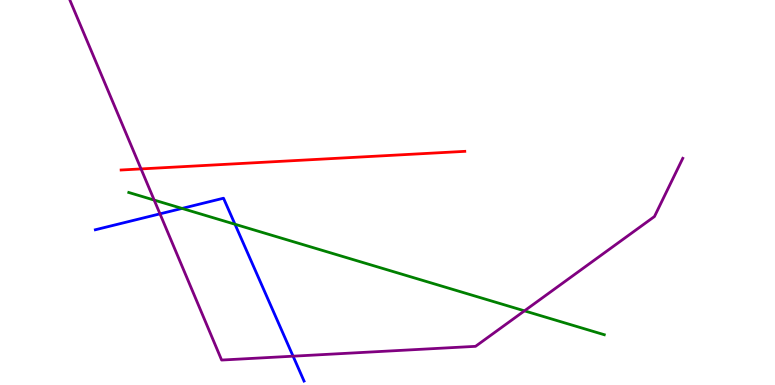[{'lines': ['blue', 'red'], 'intersections': []}, {'lines': ['green', 'red'], 'intersections': []}, {'lines': ['purple', 'red'], 'intersections': [{'x': 1.82, 'y': 5.61}]}, {'lines': ['blue', 'green'], 'intersections': [{'x': 2.35, 'y': 4.59}, {'x': 3.03, 'y': 4.18}]}, {'lines': ['blue', 'purple'], 'intersections': [{'x': 2.06, 'y': 4.45}, {'x': 3.78, 'y': 0.748}]}, {'lines': ['green', 'purple'], 'intersections': [{'x': 1.99, 'y': 4.8}, {'x': 6.77, 'y': 1.93}]}]